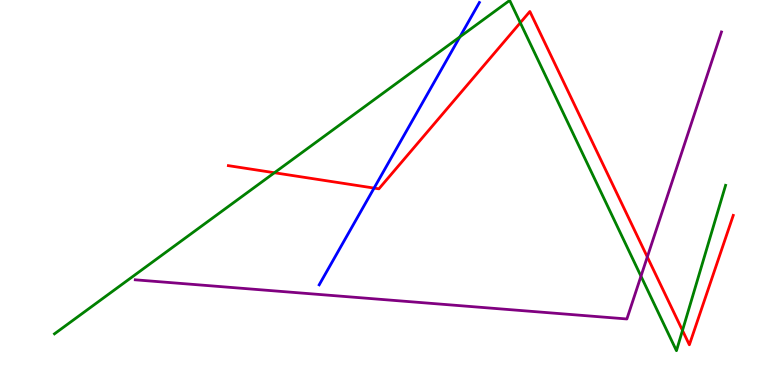[{'lines': ['blue', 'red'], 'intersections': [{'x': 4.83, 'y': 5.11}]}, {'lines': ['green', 'red'], 'intersections': [{'x': 3.54, 'y': 5.51}, {'x': 6.71, 'y': 9.41}, {'x': 8.81, 'y': 1.42}]}, {'lines': ['purple', 'red'], 'intersections': [{'x': 8.35, 'y': 3.33}]}, {'lines': ['blue', 'green'], 'intersections': [{'x': 5.93, 'y': 9.04}]}, {'lines': ['blue', 'purple'], 'intersections': []}, {'lines': ['green', 'purple'], 'intersections': [{'x': 8.27, 'y': 2.83}]}]